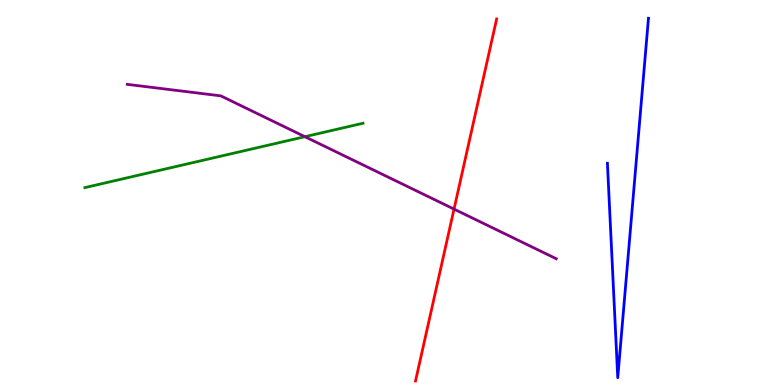[{'lines': ['blue', 'red'], 'intersections': []}, {'lines': ['green', 'red'], 'intersections': []}, {'lines': ['purple', 'red'], 'intersections': [{'x': 5.86, 'y': 4.57}]}, {'lines': ['blue', 'green'], 'intersections': []}, {'lines': ['blue', 'purple'], 'intersections': []}, {'lines': ['green', 'purple'], 'intersections': [{'x': 3.93, 'y': 6.45}]}]